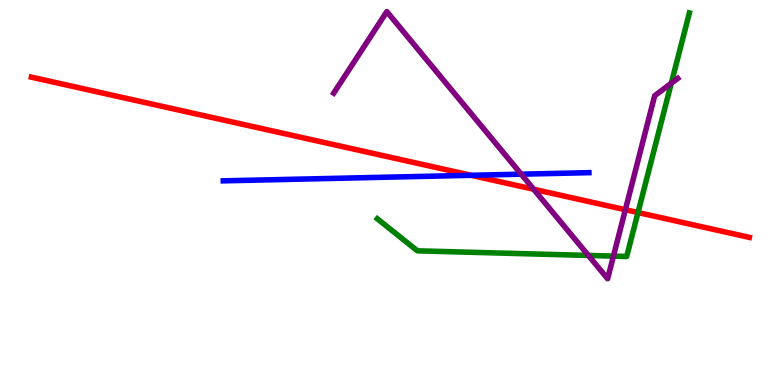[{'lines': ['blue', 'red'], 'intersections': [{'x': 6.08, 'y': 5.45}]}, {'lines': ['green', 'red'], 'intersections': [{'x': 8.23, 'y': 4.48}]}, {'lines': ['purple', 'red'], 'intersections': [{'x': 6.89, 'y': 5.08}, {'x': 8.07, 'y': 4.55}]}, {'lines': ['blue', 'green'], 'intersections': []}, {'lines': ['blue', 'purple'], 'intersections': [{'x': 6.73, 'y': 5.48}]}, {'lines': ['green', 'purple'], 'intersections': [{'x': 7.59, 'y': 3.37}, {'x': 7.92, 'y': 3.35}, {'x': 8.66, 'y': 7.84}]}]